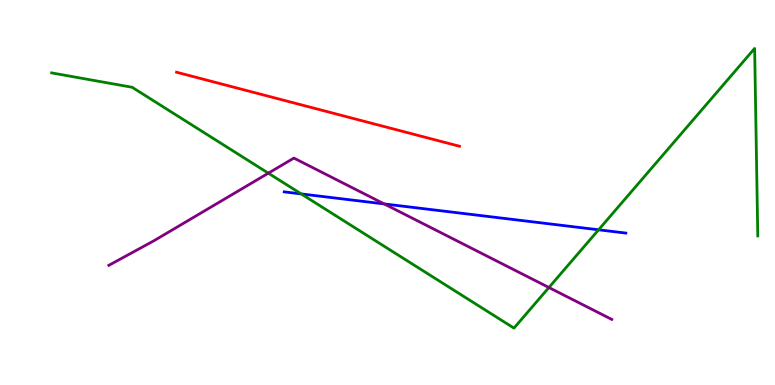[{'lines': ['blue', 'red'], 'intersections': []}, {'lines': ['green', 'red'], 'intersections': []}, {'lines': ['purple', 'red'], 'intersections': []}, {'lines': ['blue', 'green'], 'intersections': [{'x': 3.89, 'y': 4.96}, {'x': 7.72, 'y': 4.03}]}, {'lines': ['blue', 'purple'], 'intersections': [{'x': 4.96, 'y': 4.7}]}, {'lines': ['green', 'purple'], 'intersections': [{'x': 3.46, 'y': 5.5}, {'x': 7.08, 'y': 2.53}]}]